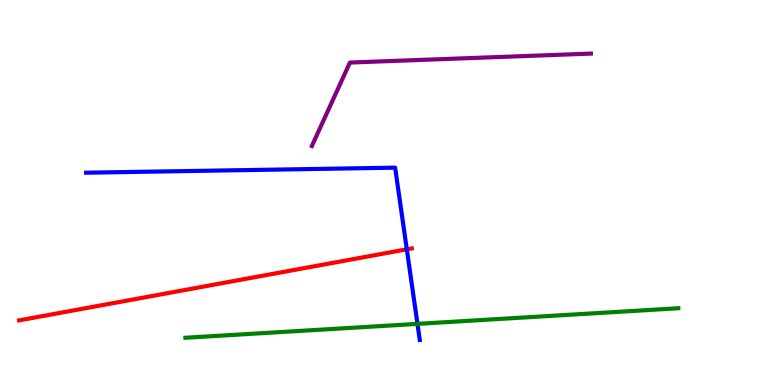[{'lines': ['blue', 'red'], 'intersections': [{'x': 5.25, 'y': 3.52}]}, {'lines': ['green', 'red'], 'intersections': []}, {'lines': ['purple', 'red'], 'intersections': []}, {'lines': ['blue', 'green'], 'intersections': [{'x': 5.39, 'y': 1.59}]}, {'lines': ['blue', 'purple'], 'intersections': []}, {'lines': ['green', 'purple'], 'intersections': []}]